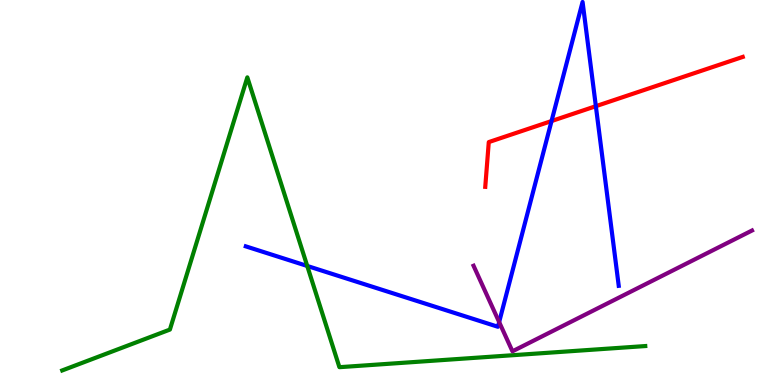[{'lines': ['blue', 'red'], 'intersections': [{'x': 7.12, 'y': 6.86}, {'x': 7.69, 'y': 7.24}]}, {'lines': ['green', 'red'], 'intersections': []}, {'lines': ['purple', 'red'], 'intersections': []}, {'lines': ['blue', 'green'], 'intersections': [{'x': 3.96, 'y': 3.09}]}, {'lines': ['blue', 'purple'], 'intersections': [{'x': 6.44, 'y': 1.64}]}, {'lines': ['green', 'purple'], 'intersections': []}]